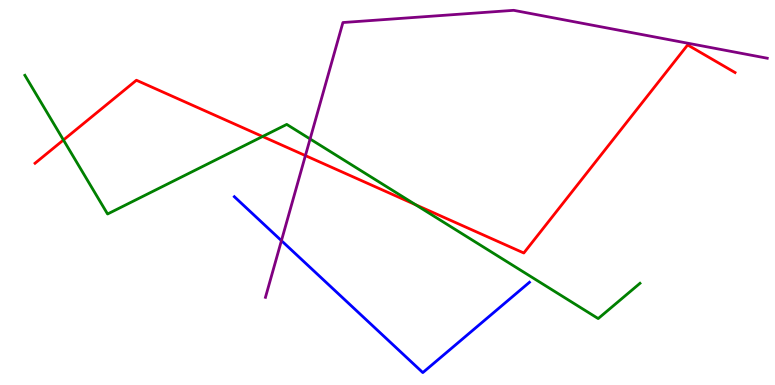[{'lines': ['blue', 'red'], 'intersections': []}, {'lines': ['green', 'red'], 'intersections': [{'x': 0.819, 'y': 6.36}, {'x': 3.39, 'y': 6.45}, {'x': 5.36, 'y': 4.68}]}, {'lines': ['purple', 'red'], 'intersections': [{'x': 3.94, 'y': 5.96}]}, {'lines': ['blue', 'green'], 'intersections': []}, {'lines': ['blue', 'purple'], 'intersections': [{'x': 3.63, 'y': 3.75}]}, {'lines': ['green', 'purple'], 'intersections': [{'x': 4.0, 'y': 6.39}]}]